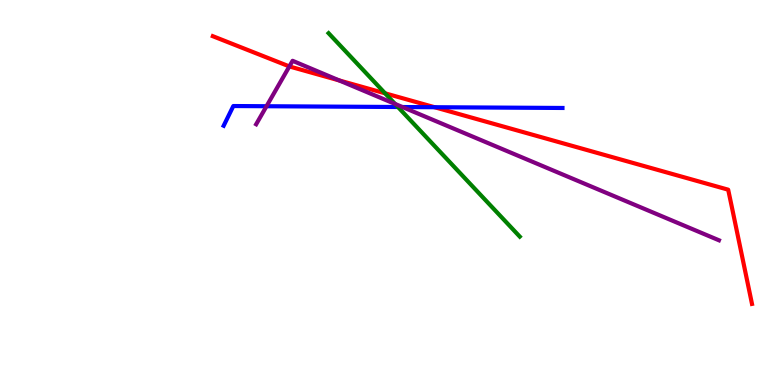[{'lines': ['blue', 'red'], 'intersections': [{'x': 5.61, 'y': 7.22}]}, {'lines': ['green', 'red'], 'intersections': [{'x': 4.97, 'y': 7.58}]}, {'lines': ['purple', 'red'], 'intersections': [{'x': 3.73, 'y': 8.27}, {'x': 4.38, 'y': 7.91}]}, {'lines': ['blue', 'green'], 'intersections': [{'x': 5.13, 'y': 7.22}]}, {'lines': ['blue', 'purple'], 'intersections': [{'x': 3.44, 'y': 7.24}, {'x': 5.19, 'y': 7.22}]}, {'lines': ['green', 'purple'], 'intersections': [{'x': 5.1, 'y': 7.3}]}]